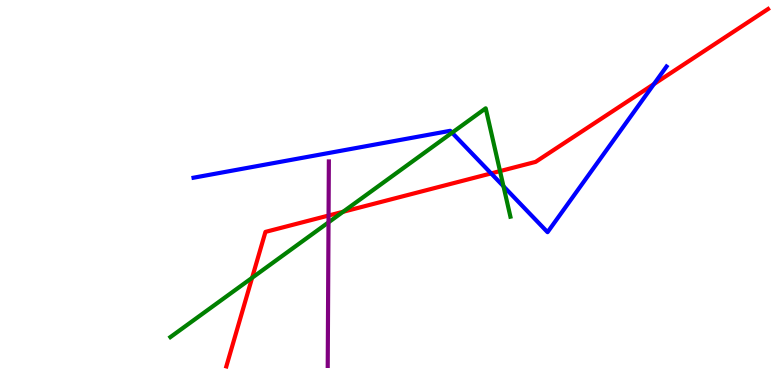[{'lines': ['blue', 'red'], 'intersections': [{'x': 6.34, 'y': 5.5}, {'x': 8.44, 'y': 7.82}]}, {'lines': ['green', 'red'], 'intersections': [{'x': 3.25, 'y': 2.78}, {'x': 4.43, 'y': 4.5}, {'x': 6.45, 'y': 5.56}]}, {'lines': ['purple', 'red'], 'intersections': [{'x': 4.24, 'y': 4.4}]}, {'lines': ['blue', 'green'], 'intersections': [{'x': 5.83, 'y': 6.55}, {'x': 6.5, 'y': 5.16}]}, {'lines': ['blue', 'purple'], 'intersections': []}, {'lines': ['green', 'purple'], 'intersections': [{'x': 4.24, 'y': 4.22}]}]